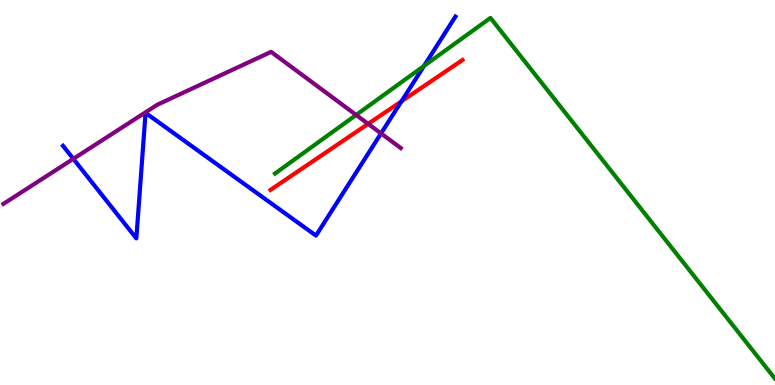[{'lines': ['blue', 'red'], 'intersections': [{'x': 5.18, 'y': 7.37}]}, {'lines': ['green', 'red'], 'intersections': []}, {'lines': ['purple', 'red'], 'intersections': [{'x': 4.75, 'y': 6.78}]}, {'lines': ['blue', 'green'], 'intersections': [{'x': 5.47, 'y': 8.29}]}, {'lines': ['blue', 'purple'], 'intersections': [{'x': 0.946, 'y': 5.87}, {'x': 4.92, 'y': 6.53}]}, {'lines': ['green', 'purple'], 'intersections': [{'x': 4.6, 'y': 7.01}]}]